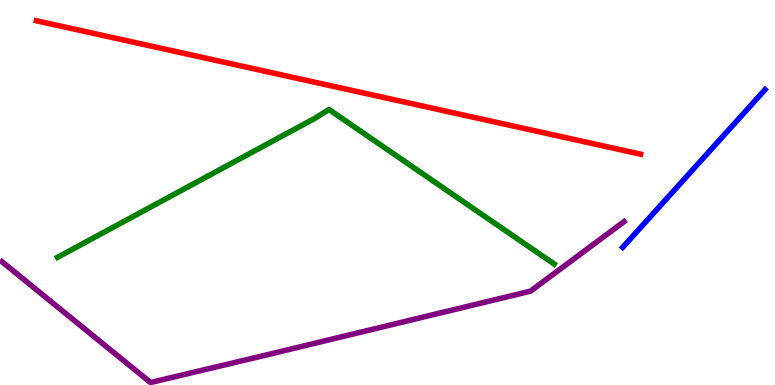[{'lines': ['blue', 'red'], 'intersections': []}, {'lines': ['green', 'red'], 'intersections': []}, {'lines': ['purple', 'red'], 'intersections': []}, {'lines': ['blue', 'green'], 'intersections': []}, {'lines': ['blue', 'purple'], 'intersections': []}, {'lines': ['green', 'purple'], 'intersections': []}]